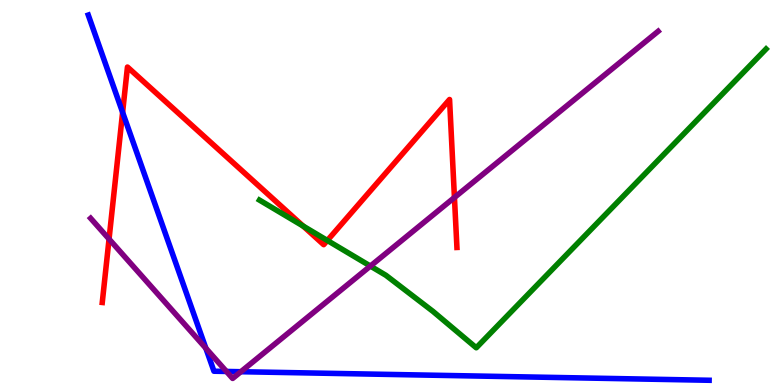[{'lines': ['blue', 'red'], 'intersections': [{'x': 1.58, 'y': 7.08}]}, {'lines': ['green', 'red'], 'intersections': [{'x': 3.91, 'y': 4.13}, {'x': 4.22, 'y': 3.75}]}, {'lines': ['purple', 'red'], 'intersections': [{'x': 1.41, 'y': 3.79}, {'x': 5.86, 'y': 4.87}]}, {'lines': ['blue', 'green'], 'intersections': []}, {'lines': ['blue', 'purple'], 'intersections': [{'x': 2.66, 'y': 0.955}, {'x': 2.92, 'y': 0.352}, {'x': 3.11, 'y': 0.345}]}, {'lines': ['green', 'purple'], 'intersections': [{'x': 4.78, 'y': 3.09}]}]